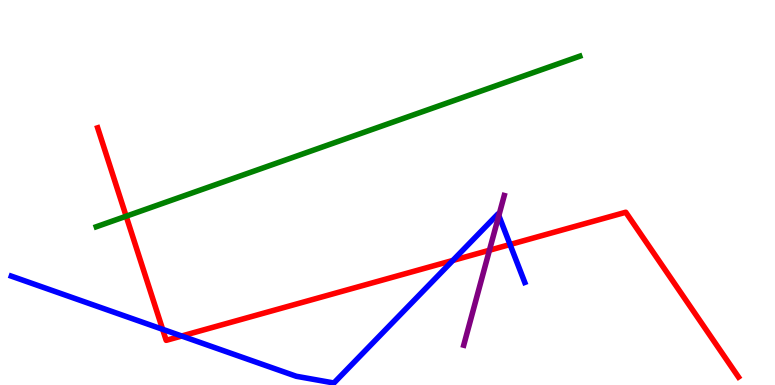[{'lines': ['blue', 'red'], 'intersections': [{'x': 2.1, 'y': 1.45}, {'x': 2.34, 'y': 1.27}, {'x': 5.84, 'y': 3.24}, {'x': 6.58, 'y': 3.65}]}, {'lines': ['green', 'red'], 'intersections': [{'x': 1.63, 'y': 4.38}]}, {'lines': ['purple', 'red'], 'intersections': [{'x': 6.32, 'y': 3.5}]}, {'lines': ['blue', 'green'], 'intersections': []}, {'lines': ['blue', 'purple'], 'intersections': [{'x': 6.44, 'y': 4.4}]}, {'lines': ['green', 'purple'], 'intersections': []}]